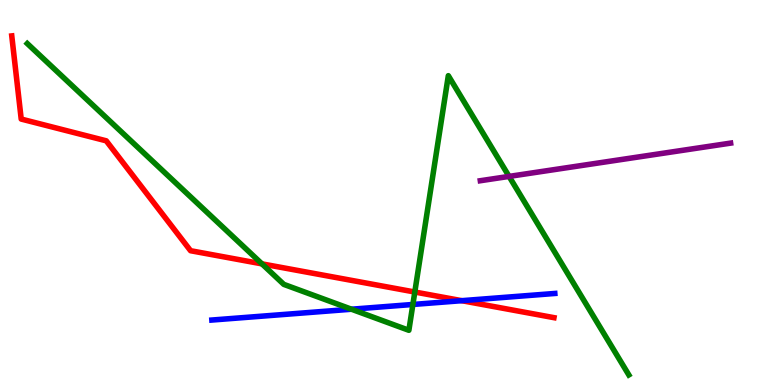[{'lines': ['blue', 'red'], 'intersections': [{'x': 5.96, 'y': 2.19}]}, {'lines': ['green', 'red'], 'intersections': [{'x': 3.38, 'y': 3.15}, {'x': 5.35, 'y': 2.41}]}, {'lines': ['purple', 'red'], 'intersections': []}, {'lines': ['blue', 'green'], 'intersections': [{'x': 4.54, 'y': 1.97}, {'x': 5.33, 'y': 2.09}]}, {'lines': ['blue', 'purple'], 'intersections': []}, {'lines': ['green', 'purple'], 'intersections': [{'x': 6.57, 'y': 5.42}]}]